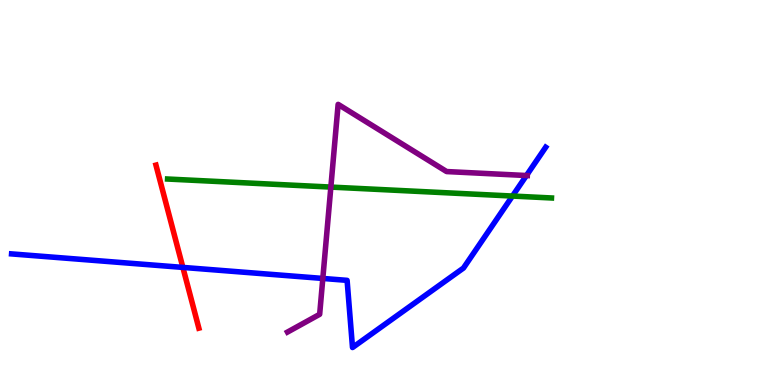[{'lines': ['blue', 'red'], 'intersections': [{'x': 2.36, 'y': 3.05}]}, {'lines': ['green', 'red'], 'intersections': []}, {'lines': ['purple', 'red'], 'intersections': []}, {'lines': ['blue', 'green'], 'intersections': [{'x': 6.61, 'y': 4.91}]}, {'lines': ['blue', 'purple'], 'intersections': [{'x': 4.17, 'y': 2.77}, {'x': 6.79, 'y': 5.44}]}, {'lines': ['green', 'purple'], 'intersections': [{'x': 4.27, 'y': 5.14}]}]